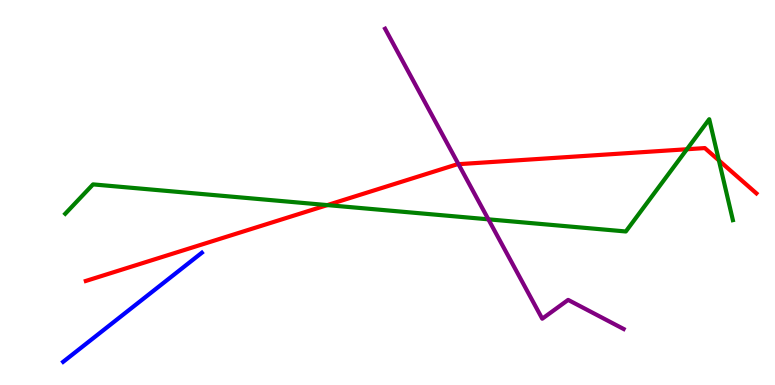[{'lines': ['blue', 'red'], 'intersections': []}, {'lines': ['green', 'red'], 'intersections': [{'x': 4.22, 'y': 4.67}, {'x': 8.86, 'y': 6.12}, {'x': 9.28, 'y': 5.83}]}, {'lines': ['purple', 'red'], 'intersections': [{'x': 5.92, 'y': 5.74}]}, {'lines': ['blue', 'green'], 'intersections': []}, {'lines': ['blue', 'purple'], 'intersections': []}, {'lines': ['green', 'purple'], 'intersections': [{'x': 6.3, 'y': 4.3}]}]